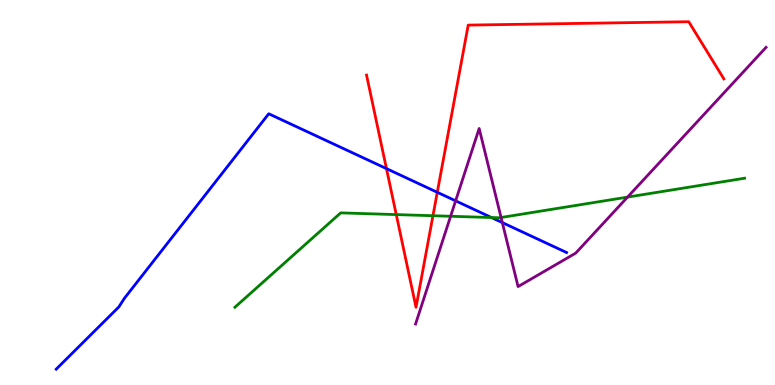[{'lines': ['blue', 'red'], 'intersections': [{'x': 4.99, 'y': 5.62}, {'x': 5.64, 'y': 5.01}]}, {'lines': ['green', 'red'], 'intersections': [{'x': 5.11, 'y': 4.43}, {'x': 5.59, 'y': 4.4}]}, {'lines': ['purple', 'red'], 'intersections': []}, {'lines': ['blue', 'green'], 'intersections': [{'x': 6.34, 'y': 4.35}]}, {'lines': ['blue', 'purple'], 'intersections': [{'x': 5.88, 'y': 4.78}, {'x': 6.48, 'y': 4.22}]}, {'lines': ['green', 'purple'], 'intersections': [{'x': 5.81, 'y': 4.38}, {'x': 6.47, 'y': 4.35}, {'x': 8.1, 'y': 4.88}]}]